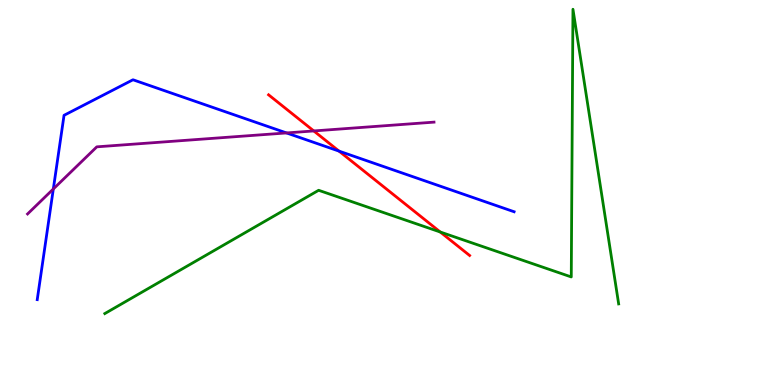[{'lines': ['blue', 'red'], 'intersections': [{'x': 4.37, 'y': 6.07}]}, {'lines': ['green', 'red'], 'intersections': [{'x': 5.68, 'y': 3.97}]}, {'lines': ['purple', 'red'], 'intersections': [{'x': 4.05, 'y': 6.6}]}, {'lines': ['blue', 'green'], 'intersections': []}, {'lines': ['blue', 'purple'], 'intersections': [{'x': 0.688, 'y': 5.09}, {'x': 3.7, 'y': 6.55}]}, {'lines': ['green', 'purple'], 'intersections': []}]